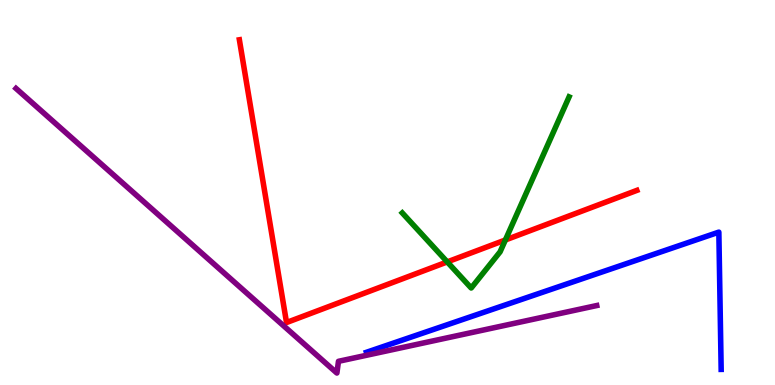[{'lines': ['blue', 'red'], 'intersections': []}, {'lines': ['green', 'red'], 'intersections': [{'x': 5.77, 'y': 3.2}, {'x': 6.52, 'y': 3.77}]}, {'lines': ['purple', 'red'], 'intersections': []}, {'lines': ['blue', 'green'], 'intersections': []}, {'lines': ['blue', 'purple'], 'intersections': []}, {'lines': ['green', 'purple'], 'intersections': []}]